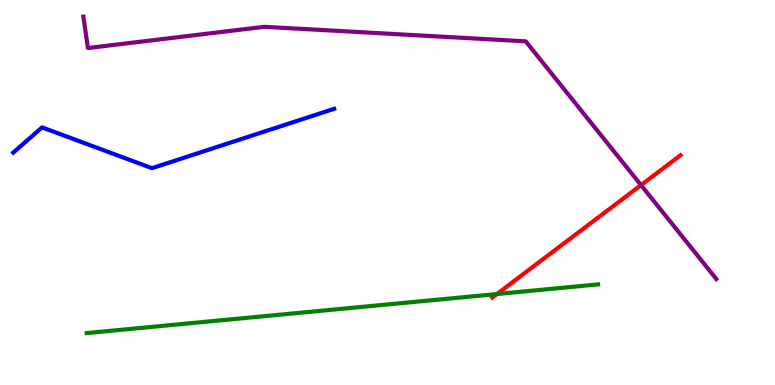[{'lines': ['blue', 'red'], 'intersections': []}, {'lines': ['green', 'red'], 'intersections': [{'x': 6.41, 'y': 2.36}]}, {'lines': ['purple', 'red'], 'intersections': [{'x': 8.27, 'y': 5.19}]}, {'lines': ['blue', 'green'], 'intersections': []}, {'lines': ['blue', 'purple'], 'intersections': []}, {'lines': ['green', 'purple'], 'intersections': []}]